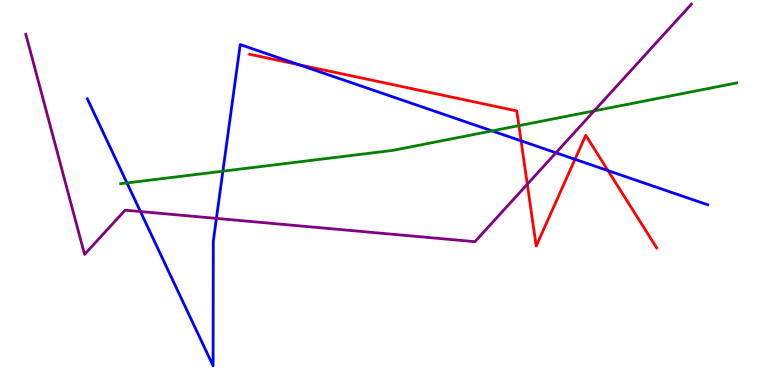[{'lines': ['blue', 'red'], 'intersections': [{'x': 3.86, 'y': 8.32}, {'x': 6.72, 'y': 6.34}, {'x': 7.42, 'y': 5.86}, {'x': 7.85, 'y': 5.57}]}, {'lines': ['green', 'red'], 'intersections': [{'x': 6.7, 'y': 6.74}]}, {'lines': ['purple', 'red'], 'intersections': [{'x': 6.8, 'y': 5.21}]}, {'lines': ['blue', 'green'], 'intersections': [{'x': 1.64, 'y': 5.25}, {'x': 2.88, 'y': 5.55}, {'x': 6.35, 'y': 6.6}]}, {'lines': ['blue', 'purple'], 'intersections': [{'x': 1.81, 'y': 4.51}, {'x': 2.79, 'y': 4.33}, {'x': 7.17, 'y': 6.03}]}, {'lines': ['green', 'purple'], 'intersections': [{'x': 7.67, 'y': 7.12}]}]